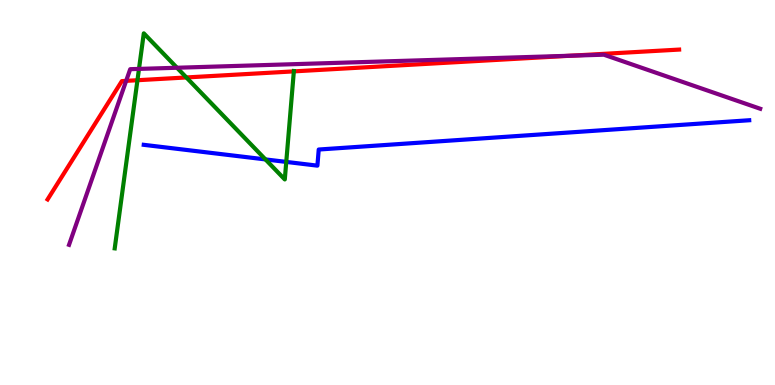[{'lines': ['blue', 'red'], 'intersections': []}, {'lines': ['green', 'red'], 'intersections': [{'x': 1.77, 'y': 7.92}, {'x': 2.4, 'y': 7.99}, {'x': 3.79, 'y': 8.15}]}, {'lines': ['purple', 'red'], 'intersections': [{'x': 1.63, 'y': 7.9}, {'x': 7.36, 'y': 8.55}]}, {'lines': ['blue', 'green'], 'intersections': [{'x': 3.43, 'y': 5.86}, {'x': 3.69, 'y': 5.79}]}, {'lines': ['blue', 'purple'], 'intersections': []}, {'lines': ['green', 'purple'], 'intersections': [{'x': 1.79, 'y': 8.21}, {'x': 2.28, 'y': 8.24}]}]